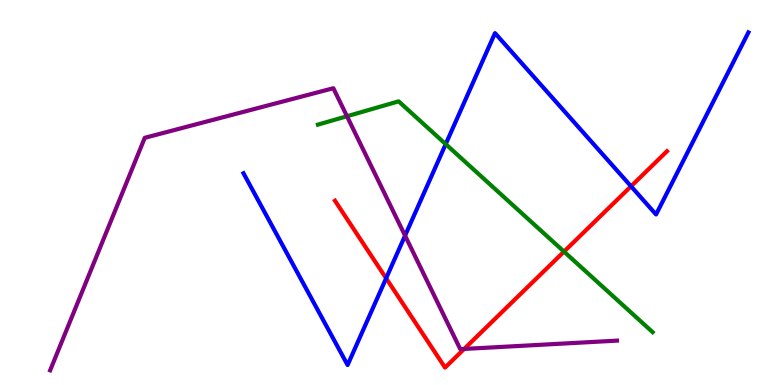[{'lines': ['blue', 'red'], 'intersections': [{'x': 4.98, 'y': 2.77}, {'x': 8.14, 'y': 5.16}]}, {'lines': ['green', 'red'], 'intersections': [{'x': 7.28, 'y': 3.46}]}, {'lines': ['purple', 'red'], 'intersections': [{'x': 5.99, 'y': 0.937}]}, {'lines': ['blue', 'green'], 'intersections': [{'x': 5.75, 'y': 6.26}]}, {'lines': ['blue', 'purple'], 'intersections': [{'x': 5.23, 'y': 3.88}]}, {'lines': ['green', 'purple'], 'intersections': [{'x': 4.48, 'y': 6.98}]}]